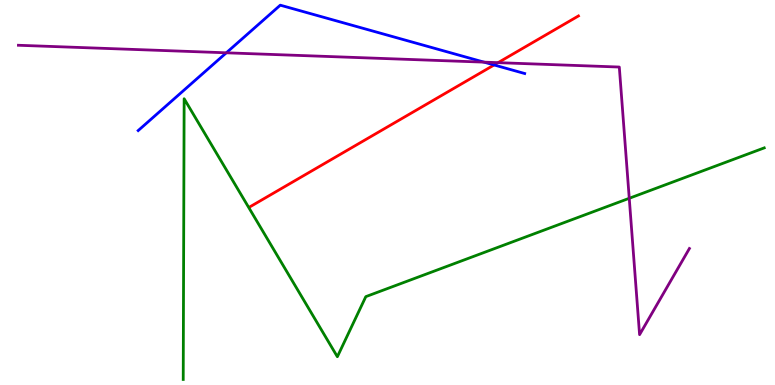[{'lines': ['blue', 'red'], 'intersections': [{'x': 6.38, 'y': 8.31}]}, {'lines': ['green', 'red'], 'intersections': []}, {'lines': ['purple', 'red'], 'intersections': [{'x': 6.43, 'y': 8.37}]}, {'lines': ['blue', 'green'], 'intersections': []}, {'lines': ['blue', 'purple'], 'intersections': [{'x': 2.92, 'y': 8.63}, {'x': 6.25, 'y': 8.39}]}, {'lines': ['green', 'purple'], 'intersections': [{'x': 8.12, 'y': 4.85}]}]